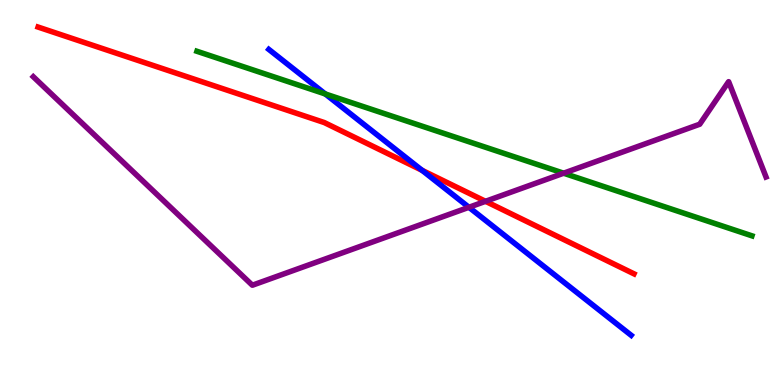[{'lines': ['blue', 'red'], 'intersections': [{'x': 5.45, 'y': 5.58}]}, {'lines': ['green', 'red'], 'intersections': []}, {'lines': ['purple', 'red'], 'intersections': [{'x': 6.26, 'y': 4.77}]}, {'lines': ['blue', 'green'], 'intersections': [{'x': 4.2, 'y': 7.56}]}, {'lines': ['blue', 'purple'], 'intersections': [{'x': 6.05, 'y': 4.62}]}, {'lines': ['green', 'purple'], 'intersections': [{'x': 7.27, 'y': 5.5}]}]